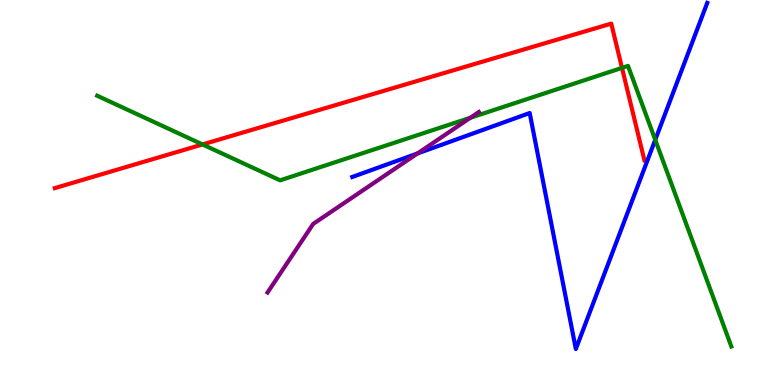[{'lines': ['blue', 'red'], 'intersections': []}, {'lines': ['green', 'red'], 'intersections': [{'x': 2.61, 'y': 6.25}, {'x': 8.03, 'y': 8.24}]}, {'lines': ['purple', 'red'], 'intersections': []}, {'lines': ['blue', 'green'], 'intersections': [{'x': 8.45, 'y': 6.37}]}, {'lines': ['blue', 'purple'], 'intersections': [{'x': 5.39, 'y': 6.01}]}, {'lines': ['green', 'purple'], 'intersections': [{'x': 6.07, 'y': 6.94}]}]